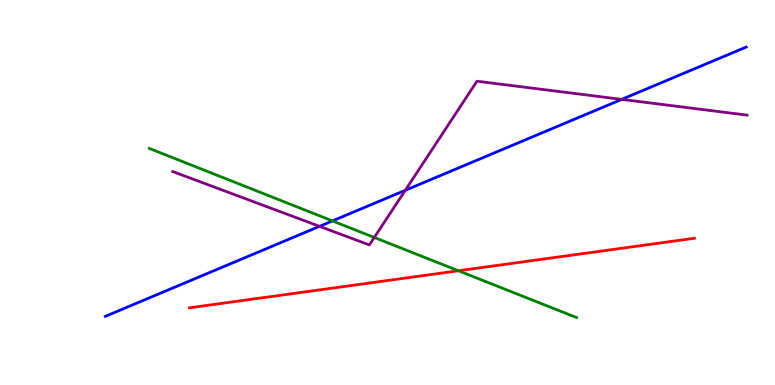[{'lines': ['blue', 'red'], 'intersections': []}, {'lines': ['green', 'red'], 'intersections': [{'x': 5.91, 'y': 2.97}]}, {'lines': ['purple', 'red'], 'intersections': []}, {'lines': ['blue', 'green'], 'intersections': [{'x': 4.29, 'y': 4.26}]}, {'lines': ['blue', 'purple'], 'intersections': [{'x': 4.12, 'y': 4.12}, {'x': 5.23, 'y': 5.06}, {'x': 8.02, 'y': 7.42}]}, {'lines': ['green', 'purple'], 'intersections': [{'x': 4.83, 'y': 3.83}]}]